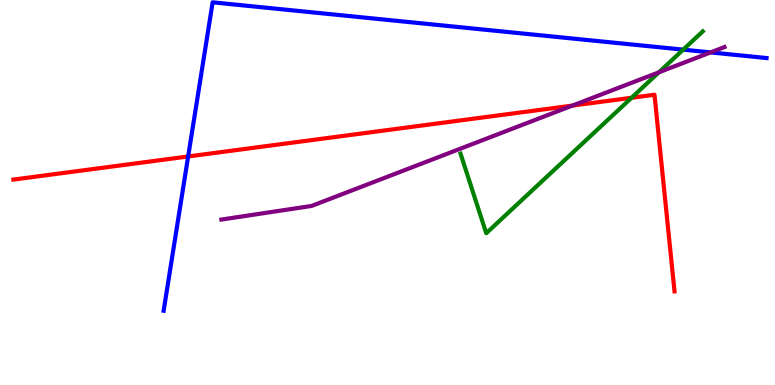[{'lines': ['blue', 'red'], 'intersections': [{'x': 2.43, 'y': 5.94}]}, {'lines': ['green', 'red'], 'intersections': [{'x': 8.15, 'y': 7.46}]}, {'lines': ['purple', 'red'], 'intersections': [{'x': 7.39, 'y': 7.26}]}, {'lines': ['blue', 'green'], 'intersections': [{'x': 8.82, 'y': 8.71}]}, {'lines': ['blue', 'purple'], 'intersections': [{'x': 9.17, 'y': 8.64}]}, {'lines': ['green', 'purple'], 'intersections': [{'x': 8.5, 'y': 8.12}]}]